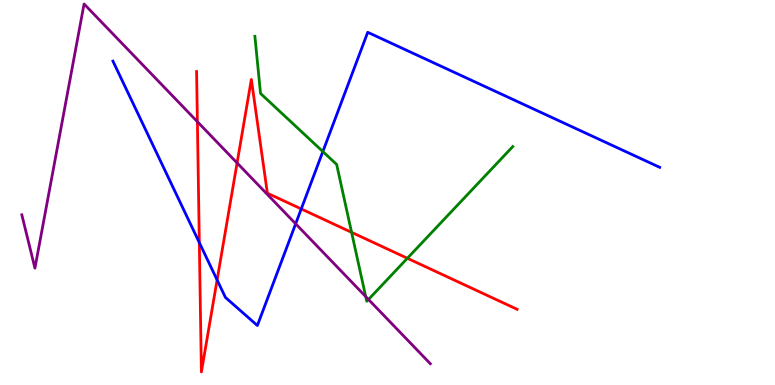[{'lines': ['blue', 'red'], 'intersections': [{'x': 2.57, 'y': 3.7}, {'x': 2.8, 'y': 2.73}, {'x': 3.89, 'y': 4.57}]}, {'lines': ['green', 'red'], 'intersections': [{'x': 4.54, 'y': 3.97}, {'x': 5.26, 'y': 3.29}]}, {'lines': ['purple', 'red'], 'intersections': [{'x': 2.55, 'y': 6.84}, {'x': 3.06, 'y': 5.77}]}, {'lines': ['blue', 'green'], 'intersections': [{'x': 4.17, 'y': 6.06}]}, {'lines': ['blue', 'purple'], 'intersections': [{'x': 3.81, 'y': 4.19}]}, {'lines': ['green', 'purple'], 'intersections': [{'x': 4.72, 'y': 2.3}, {'x': 4.75, 'y': 2.22}]}]